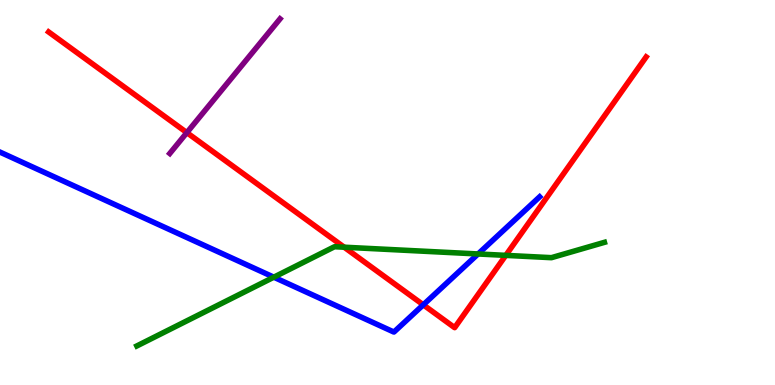[{'lines': ['blue', 'red'], 'intersections': [{'x': 5.46, 'y': 2.08}]}, {'lines': ['green', 'red'], 'intersections': [{'x': 4.44, 'y': 3.58}, {'x': 6.53, 'y': 3.37}]}, {'lines': ['purple', 'red'], 'intersections': [{'x': 2.41, 'y': 6.56}]}, {'lines': ['blue', 'green'], 'intersections': [{'x': 3.53, 'y': 2.8}, {'x': 6.17, 'y': 3.4}]}, {'lines': ['blue', 'purple'], 'intersections': []}, {'lines': ['green', 'purple'], 'intersections': []}]